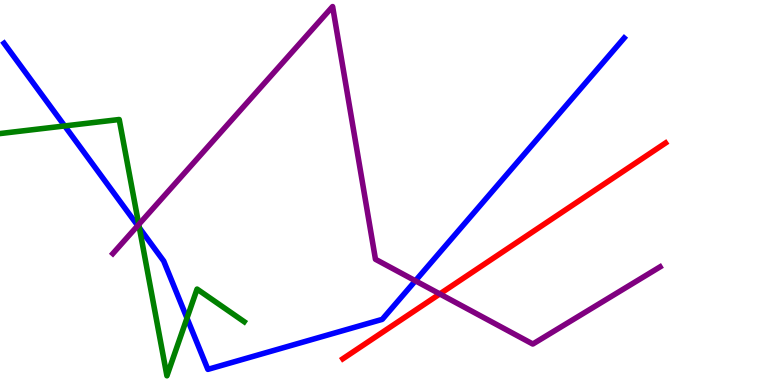[{'lines': ['blue', 'red'], 'intersections': []}, {'lines': ['green', 'red'], 'intersections': []}, {'lines': ['purple', 'red'], 'intersections': [{'x': 5.67, 'y': 2.37}]}, {'lines': ['blue', 'green'], 'intersections': [{'x': 0.835, 'y': 6.73}, {'x': 1.8, 'y': 4.08}, {'x': 2.41, 'y': 1.74}]}, {'lines': ['blue', 'purple'], 'intersections': [{'x': 1.78, 'y': 4.14}, {'x': 5.36, 'y': 2.71}]}, {'lines': ['green', 'purple'], 'intersections': [{'x': 1.79, 'y': 4.17}]}]